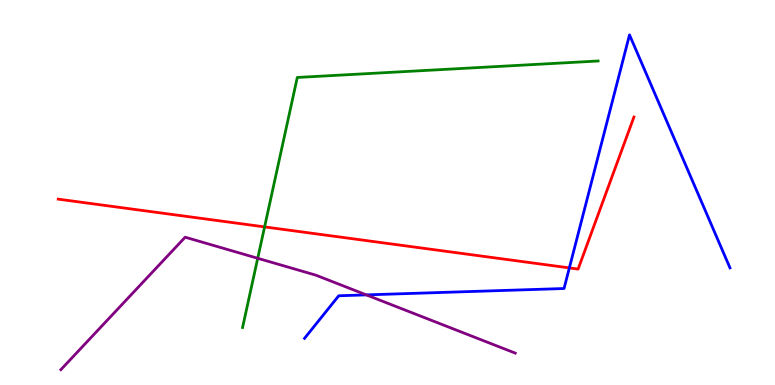[{'lines': ['blue', 'red'], 'intersections': [{'x': 7.35, 'y': 3.04}]}, {'lines': ['green', 'red'], 'intersections': [{'x': 3.41, 'y': 4.11}]}, {'lines': ['purple', 'red'], 'intersections': []}, {'lines': ['blue', 'green'], 'intersections': []}, {'lines': ['blue', 'purple'], 'intersections': [{'x': 4.73, 'y': 2.34}]}, {'lines': ['green', 'purple'], 'intersections': [{'x': 3.33, 'y': 3.29}]}]